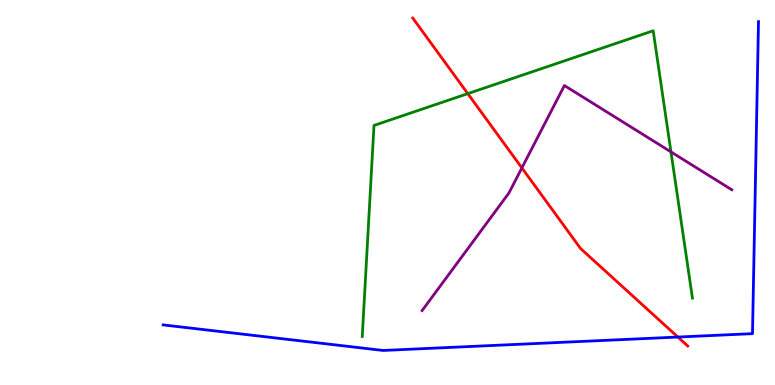[{'lines': ['blue', 'red'], 'intersections': [{'x': 8.75, 'y': 1.25}]}, {'lines': ['green', 'red'], 'intersections': [{'x': 6.04, 'y': 7.57}]}, {'lines': ['purple', 'red'], 'intersections': [{'x': 6.73, 'y': 5.64}]}, {'lines': ['blue', 'green'], 'intersections': []}, {'lines': ['blue', 'purple'], 'intersections': []}, {'lines': ['green', 'purple'], 'intersections': [{'x': 8.66, 'y': 6.05}]}]